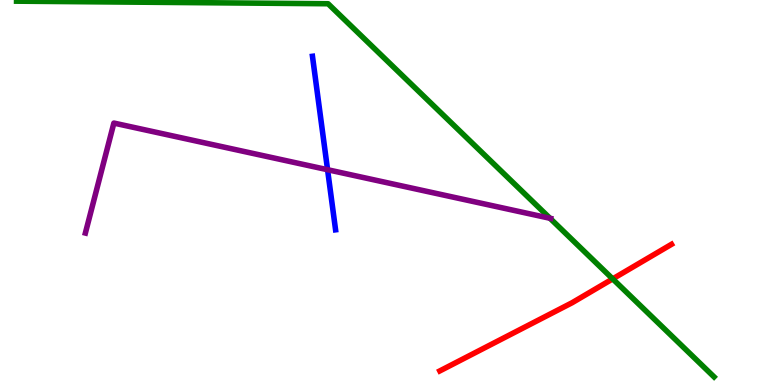[{'lines': ['blue', 'red'], 'intersections': []}, {'lines': ['green', 'red'], 'intersections': [{'x': 7.91, 'y': 2.76}]}, {'lines': ['purple', 'red'], 'intersections': []}, {'lines': ['blue', 'green'], 'intersections': []}, {'lines': ['blue', 'purple'], 'intersections': [{'x': 4.23, 'y': 5.59}]}, {'lines': ['green', 'purple'], 'intersections': [{'x': 7.1, 'y': 4.33}]}]